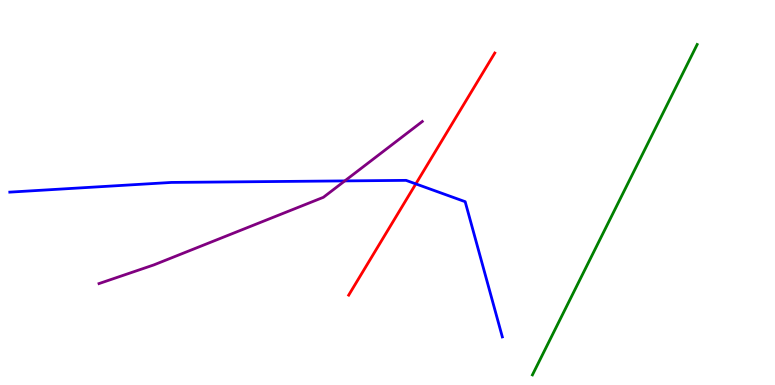[{'lines': ['blue', 'red'], 'intersections': [{'x': 5.37, 'y': 5.22}]}, {'lines': ['green', 'red'], 'intersections': []}, {'lines': ['purple', 'red'], 'intersections': []}, {'lines': ['blue', 'green'], 'intersections': []}, {'lines': ['blue', 'purple'], 'intersections': [{'x': 4.45, 'y': 5.3}]}, {'lines': ['green', 'purple'], 'intersections': []}]